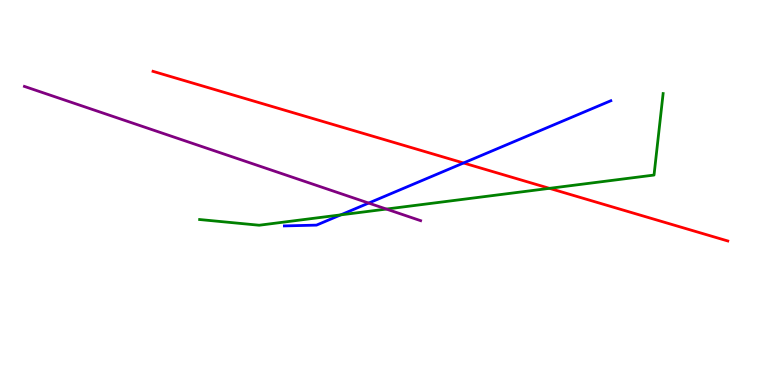[{'lines': ['blue', 'red'], 'intersections': [{'x': 5.98, 'y': 5.77}]}, {'lines': ['green', 'red'], 'intersections': [{'x': 7.09, 'y': 5.11}]}, {'lines': ['purple', 'red'], 'intersections': []}, {'lines': ['blue', 'green'], 'intersections': [{'x': 4.4, 'y': 4.42}]}, {'lines': ['blue', 'purple'], 'intersections': [{'x': 4.76, 'y': 4.73}]}, {'lines': ['green', 'purple'], 'intersections': [{'x': 4.99, 'y': 4.57}]}]